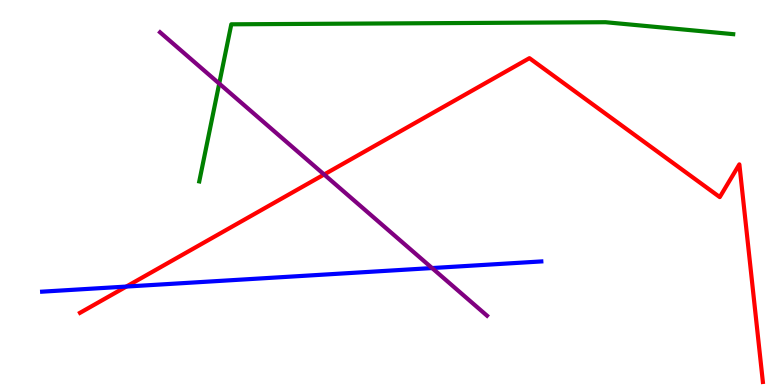[{'lines': ['blue', 'red'], 'intersections': [{'x': 1.63, 'y': 2.56}]}, {'lines': ['green', 'red'], 'intersections': []}, {'lines': ['purple', 'red'], 'intersections': [{'x': 4.18, 'y': 5.47}]}, {'lines': ['blue', 'green'], 'intersections': []}, {'lines': ['blue', 'purple'], 'intersections': [{'x': 5.58, 'y': 3.04}]}, {'lines': ['green', 'purple'], 'intersections': [{'x': 2.83, 'y': 7.83}]}]